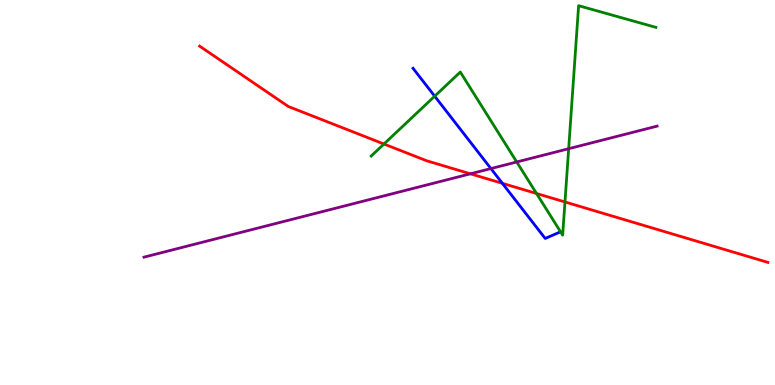[{'lines': ['blue', 'red'], 'intersections': [{'x': 6.48, 'y': 5.24}]}, {'lines': ['green', 'red'], 'intersections': [{'x': 4.95, 'y': 6.26}, {'x': 6.92, 'y': 4.97}, {'x': 7.29, 'y': 4.75}]}, {'lines': ['purple', 'red'], 'intersections': [{'x': 6.07, 'y': 5.49}]}, {'lines': ['blue', 'green'], 'intersections': [{'x': 5.61, 'y': 7.5}]}, {'lines': ['blue', 'purple'], 'intersections': [{'x': 6.33, 'y': 5.62}]}, {'lines': ['green', 'purple'], 'intersections': [{'x': 6.67, 'y': 5.79}, {'x': 7.34, 'y': 6.14}]}]